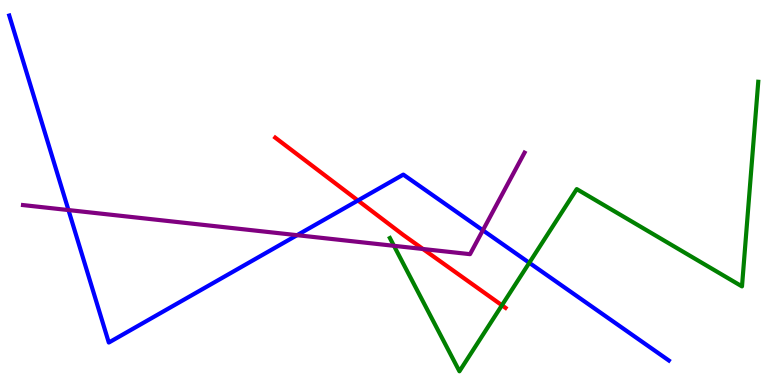[{'lines': ['blue', 'red'], 'intersections': [{'x': 4.62, 'y': 4.79}]}, {'lines': ['green', 'red'], 'intersections': [{'x': 6.48, 'y': 2.07}]}, {'lines': ['purple', 'red'], 'intersections': [{'x': 5.46, 'y': 3.53}]}, {'lines': ['blue', 'green'], 'intersections': [{'x': 6.83, 'y': 3.17}]}, {'lines': ['blue', 'purple'], 'intersections': [{'x': 0.883, 'y': 4.54}, {'x': 3.83, 'y': 3.89}, {'x': 6.23, 'y': 4.02}]}, {'lines': ['green', 'purple'], 'intersections': [{'x': 5.08, 'y': 3.62}]}]